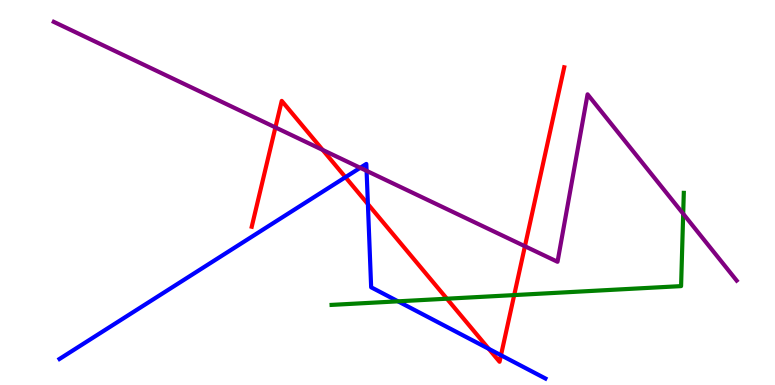[{'lines': ['blue', 'red'], 'intersections': [{'x': 4.46, 'y': 5.4}, {'x': 4.75, 'y': 4.7}, {'x': 6.31, 'y': 0.939}, {'x': 6.46, 'y': 0.773}]}, {'lines': ['green', 'red'], 'intersections': [{'x': 5.77, 'y': 2.24}, {'x': 6.63, 'y': 2.34}]}, {'lines': ['purple', 'red'], 'intersections': [{'x': 3.55, 'y': 6.69}, {'x': 4.16, 'y': 6.11}, {'x': 6.77, 'y': 3.6}]}, {'lines': ['blue', 'green'], 'intersections': [{'x': 5.14, 'y': 2.17}]}, {'lines': ['blue', 'purple'], 'intersections': [{'x': 4.65, 'y': 5.64}, {'x': 4.73, 'y': 5.56}]}, {'lines': ['green', 'purple'], 'intersections': [{'x': 8.82, 'y': 4.45}]}]